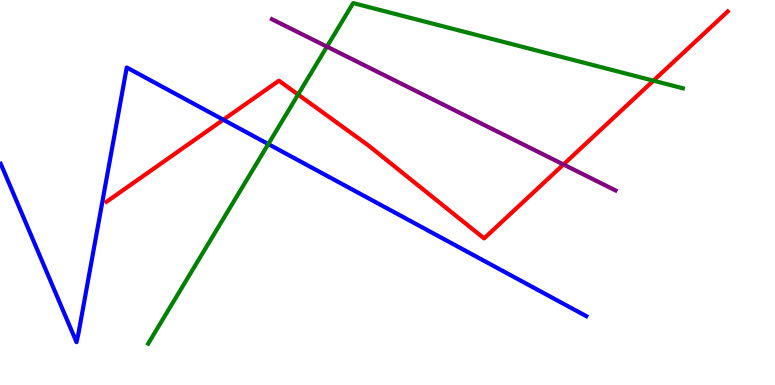[{'lines': ['blue', 'red'], 'intersections': [{'x': 2.88, 'y': 6.89}]}, {'lines': ['green', 'red'], 'intersections': [{'x': 3.85, 'y': 7.54}, {'x': 8.43, 'y': 7.9}]}, {'lines': ['purple', 'red'], 'intersections': [{'x': 7.27, 'y': 5.73}]}, {'lines': ['blue', 'green'], 'intersections': [{'x': 3.46, 'y': 6.26}]}, {'lines': ['blue', 'purple'], 'intersections': []}, {'lines': ['green', 'purple'], 'intersections': [{'x': 4.22, 'y': 8.79}]}]